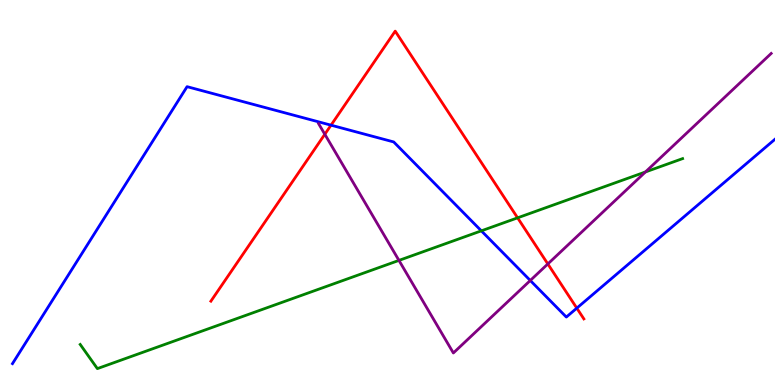[{'lines': ['blue', 'red'], 'intersections': [{'x': 4.27, 'y': 6.75}, {'x': 7.44, 'y': 2.0}]}, {'lines': ['green', 'red'], 'intersections': [{'x': 6.68, 'y': 4.34}]}, {'lines': ['purple', 'red'], 'intersections': [{'x': 4.19, 'y': 6.51}, {'x': 7.07, 'y': 3.14}]}, {'lines': ['blue', 'green'], 'intersections': [{'x': 6.21, 'y': 4.0}]}, {'lines': ['blue', 'purple'], 'intersections': [{'x': 6.84, 'y': 2.71}]}, {'lines': ['green', 'purple'], 'intersections': [{'x': 5.15, 'y': 3.24}, {'x': 8.33, 'y': 5.53}]}]